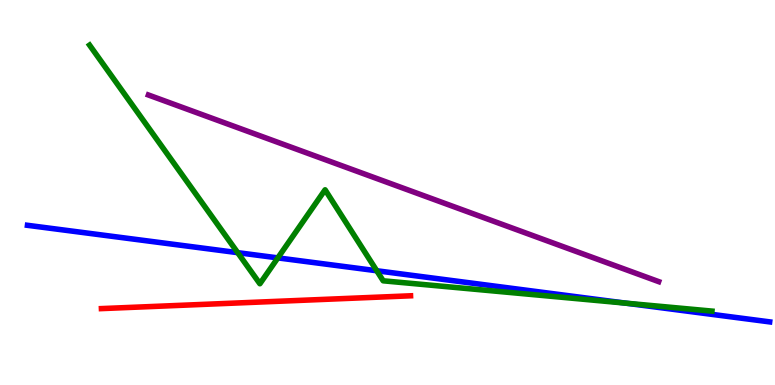[{'lines': ['blue', 'red'], 'intersections': []}, {'lines': ['green', 'red'], 'intersections': []}, {'lines': ['purple', 'red'], 'intersections': []}, {'lines': ['blue', 'green'], 'intersections': [{'x': 3.07, 'y': 3.44}, {'x': 3.59, 'y': 3.3}, {'x': 4.86, 'y': 2.97}, {'x': 8.08, 'y': 2.13}]}, {'lines': ['blue', 'purple'], 'intersections': []}, {'lines': ['green', 'purple'], 'intersections': []}]